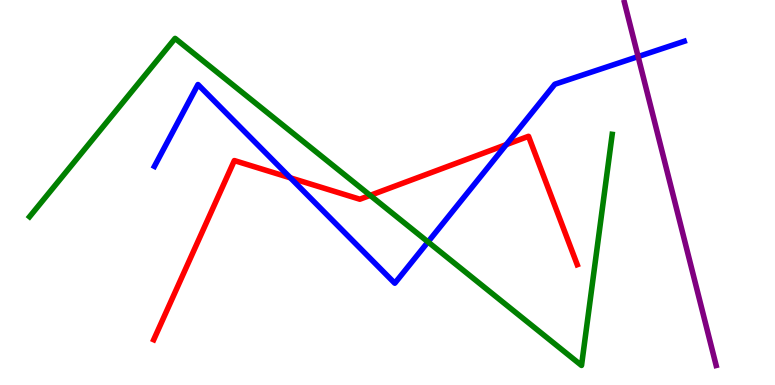[{'lines': ['blue', 'red'], 'intersections': [{'x': 3.75, 'y': 5.38}, {'x': 6.53, 'y': 6.24}]}, {'lines': ['green', 'red'], 'intersections': [{'x': 4.78, 'y': 4.93}]}, {'lines': ['purple', 'red'], 'intersections': []}, {'lines': ['blue', 'green'], 'intersections': [{'x': 5.52, 'y': 3.72}]}, {'lines': ['blue', 'purple'], 'intersections': [{'x': 8.23, 'y': 8.53}]}, {'lines': ['green', 'purple'], 'intersections': []}]